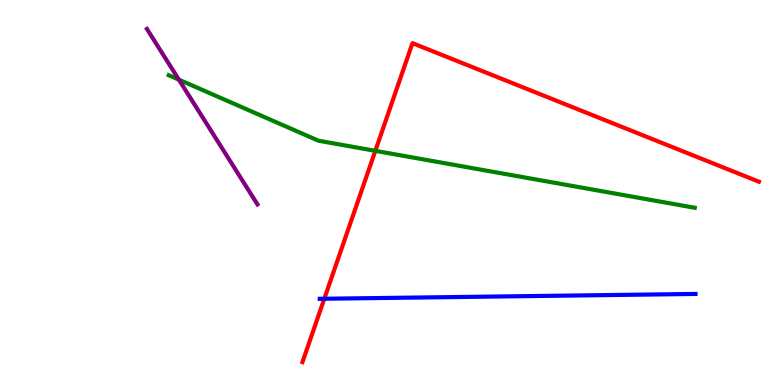[{'lines': ['blue', 'red'], 'intersections': [{'x': 4.18, 'y': 2.24}]}, {'lines': ['green', 'red'], 'intersections': [{'x': 4.84, 'y': 6.08}]}, {'lines': ['purple', 'red'], 'intersections': []}, {'lines': ['blue', 'green'], 'intersections': []}, {'lines': ['blue', 'purple'], 'intersections': []}, {'lines': ['green', 'purple'], 'intersections': [{'x': 2.31, 'y': 7.93}]}]